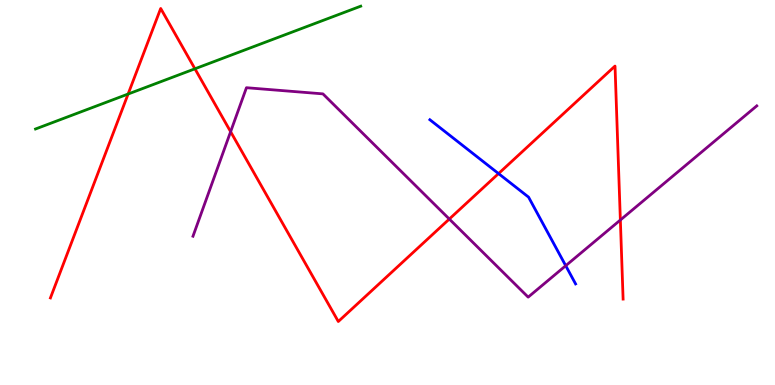[{'lines': ['blue', 'red'], 'intersections': [{'x': 6.43, 'y': 5.49}]}, {'lines': ['green', 'red'], 'intersections': [{'x': 1.65, 'y': 7.56}, {'x': 2.52, 'y': 8.21}]}, {'lines': ['purple', 'red'], 'intersections': [{'x': 2.98, 'y': 6.58}, {'x': 5.8, 'y': 4.31}, {'x': 8.0, 'y': 4.29}]}, {'lines': ['blue', 'green'], 'intersections': []}, {'lines': ['blue', 'purple'], 'intersections': [{'x': 7.3, 'y': 3.1}]}, {'lines': ['green', 'purple'], 'intersections': []}]